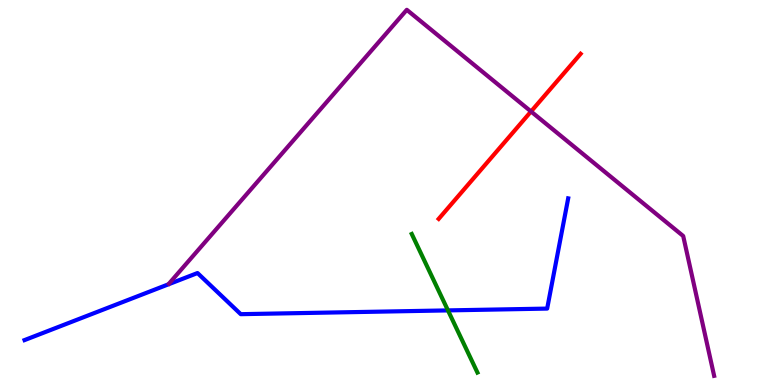[{'lines': ['blue', 'red'], 'intersections': []}, {'lines': ['green', 'red'], 'intersections': []}, {'lines': ['purple', 'red'], 'intersections': [{'x': 6.85, 'y': 7.1}]}, {'lines': ['blue', 'green'], 'intersections': [{'x': 5.78, 'y': 1.94}]}, {'lines': ['blue', 'purple'], 'intersections': []}, {'lines': ['green', 'purple'], 'intersections': []}]